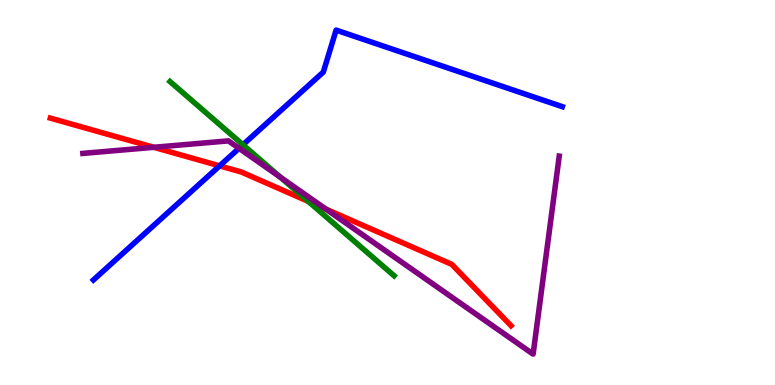[{'lines': ['blue', 'red'], 'intersections': [{'x': 2.83, 'y': 5.69}]}, {'lines': ['green', 'red'], 'intersections': [{'x': 3.98, 'y': 4.77}]}, {'lines': ['purple', 'red'], 'intersections': [{'x': 1.98, 'y': 6.17}, {'x': 4.21, 'y': 4.57}]}, {'lines': ['blue', 'green'], 'intersections': [{'x': 3.13, 'y': 6.24}]}, {'lines': ['blue', 'purple'], 'intersections': [{'x': 3.08, 'y': 6.15}]}, {'lines': ['green', 'purple'], 'intersections': [{'x': 3.62, 'y': 5.39}]}]